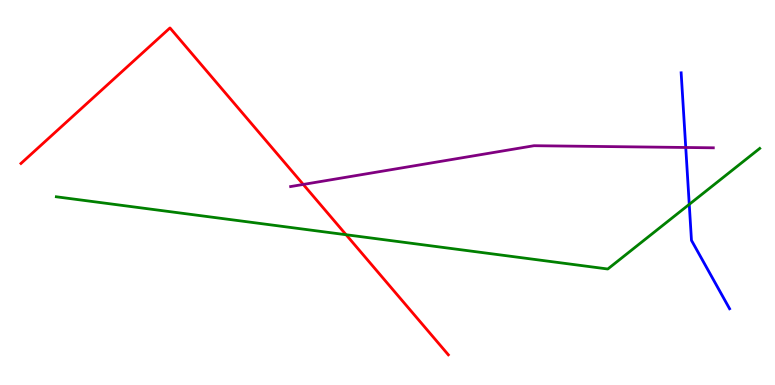[{'lines': ['blue', 'red'], 'intersections': []}, {'lines': ['green', 'red'], 'intersections': [{'x': 4.47, 'y': 3.9}]}, {'lines': ['purple', 'red'], 'intersections': [{'x': 3.91, 'y': 5.21}]}, {'lines': ['blue', 'green'], 'intersections': [{'x': 8.89, 'y': 4.69}]}, {'lines': ['blue', 'purple'], 'intersections': [{'x': 8.85, 'y': 6.17}]}, {'lines': ['green', 'purple'], 'intersections': []}]